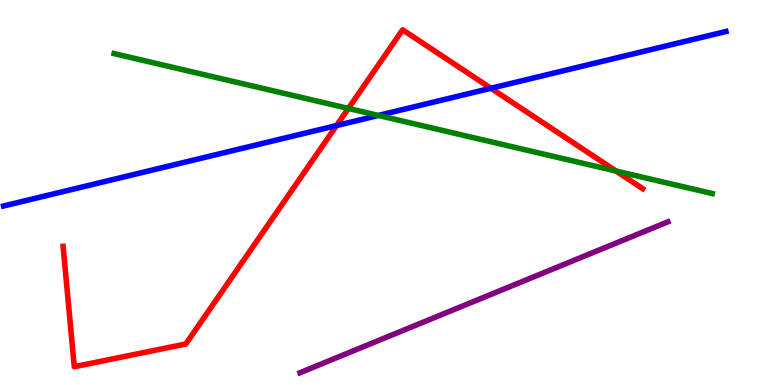[{'lines': ['blue', 'red'], 'intersections': [{'x': 4.34, 'y': 6.74}, {'x': 6.33, 'y': 7.71}]}, {'lines': ['green', 'red'], 'intersections': [{'x': 4.5, 'y': 7.18}, {'x': 7.95, 'y': 5.56}]}, {'lines': ['purple', 'red'], 'intersections': []}, {'lines': ['blue', 'green'], 'intersections': [{'x': 4.88, 'y': 7.0}]}, {'lines': ['blue', 'purple'], 'intersections': []}, {'lines': ['green', 'purple'], 'intersections': []}]